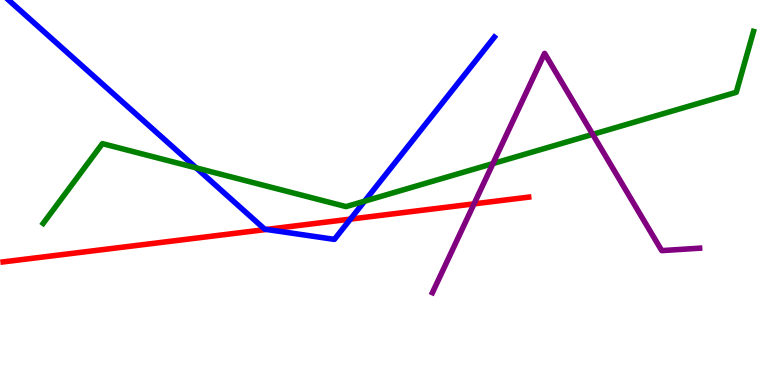[{'lines': ['blue', 'red'], 'intersections': [{'x': 3.44, 'y': 4.04}, {'x': 4.52, 'y': 4.31}]}, {'lines': ['green', 'red'], 'intersections': []}, {'lines': ['purple', 'red'], 'intersections': [{'x': 6.12, 'y': 4.7}]}, {'lines': ['blue', 'green'], 'intersections': [{'x': 2.53, 'y': 5.64}, {'x': 4.7, 'y': 4.77}]}, {'lines': ['blue', 'purple'], 'intersections': []}, {'lines': ['green', 'purple'], 'intersections': [{'x': 6.36, 'y': 5.75}, {'x': 7.65, 'y': 6.51}]}]